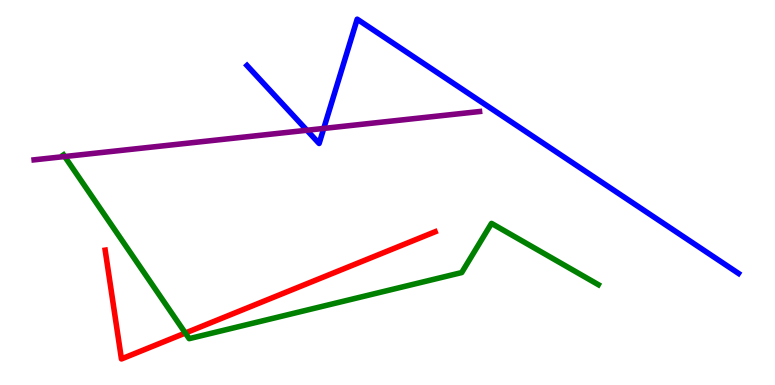[{'lines': ['blue', 'red'], 'intersections': []}, {'lines': ['green', 'red'], 'intersections': [{'x': 2.39, 'y': 1.35}]}, {'lines': ['purple', 'red'], 'intersections': []}, {'lines': ['blue', 'green'], 'intersections': []}, {'lines': ['blue', 'purple'], 'intersections': [{'x': 3.96, 'y': 6.62}, {'x': 4.18, 'y': 6.66}]}, {'lines': ['green', 'purple'], 'intersections': [{'x': 0.834, 'y': 5.93}]}]